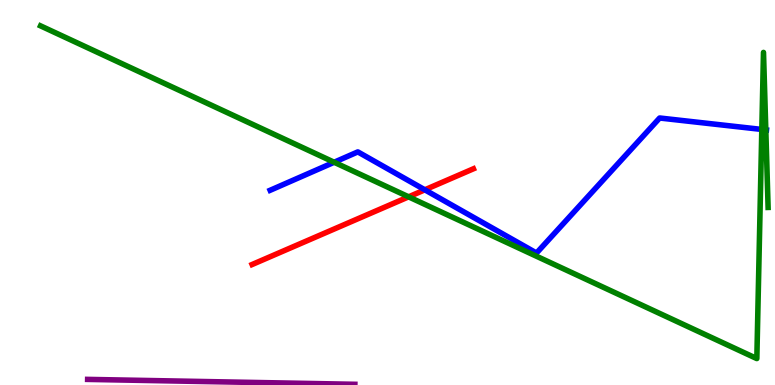[{'lines': ['blue', 'red'], 'intersections': [{'x': 5.48, 'y': 5.07}]}, {'lines': ['green', 'red'], 'intersections': [{'x': 5.27, 'y': 4.89}]}, {'lines': ['purple', 'red'], 'intersections': []}, {'lines': ['blue', 'green'], 'intersections': [{'x': 4.31, 'y': 5.79}, {'x': 9.83, 'y': 6.64}, {'x': 9.88, 'y': 6.63}]}, {'lines': ['blue', 'purple'], 'intersections': []}, {'lines': ['green', 'purple'], 'intersections': []}]